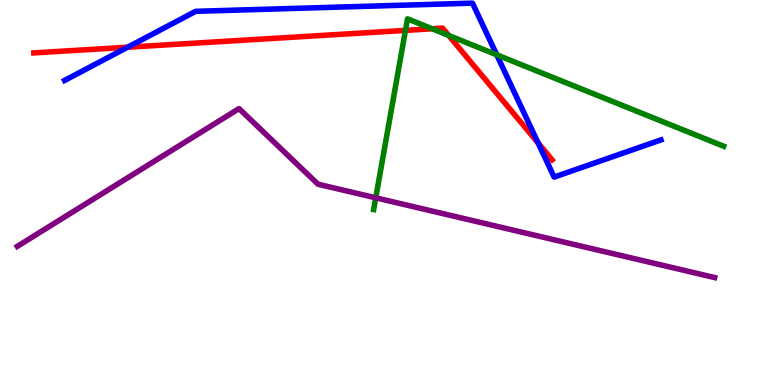[{'lines': ['blue', 'red'], 'intersections': [{'x': 1.65, 'y': 8.77}, {'x': 6.94, 'y': 6.29}]}, {'lines': ['green', 'red'], 'intersections': [{'x': 5.23, 'y': 9.21}, {'x': 5.58, 'y': 9.25}, {'x': 5.79, 'y': 9.08}]}, {'lines': ['purple', 'red'], 'intersections': []}, {'lines': ['blue', 'green'], 'intersections': [{'x': 6.41, 'y': 8.58}]}, {'lines': ['blue', 'purple'], 'intersections': []}, {'lines': ['green', 'purple'], 'intersections': [{'x': 4.85, 'y': 4.86}]}]